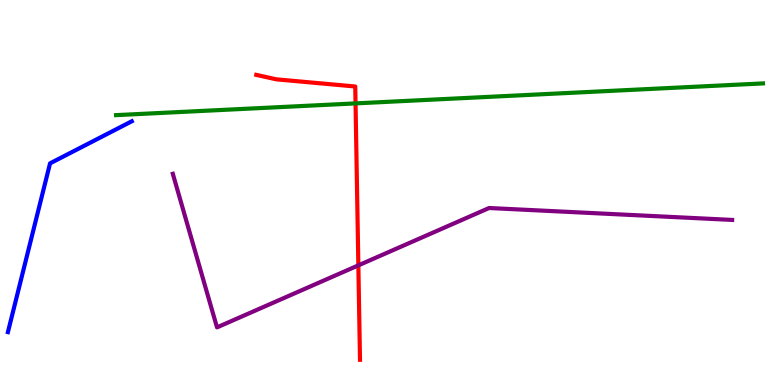[{'lines': ['blue', 'red'], 'intersections': []}, {'lines': ['green', 'red'], 'intersections': [{'x': 4.59, 'y': 7.31}]}, {'lines': ['purple', 'red'], 'intersections': [{'x': 4.62, 'y': 3.11}]}, {'lines': ['blue', 'green'], 'intersections': []}, {'lines': ['blue', 'purple'], 'intersections': []}, {'lines': ['green', 'purple'], 'intersections': []}]